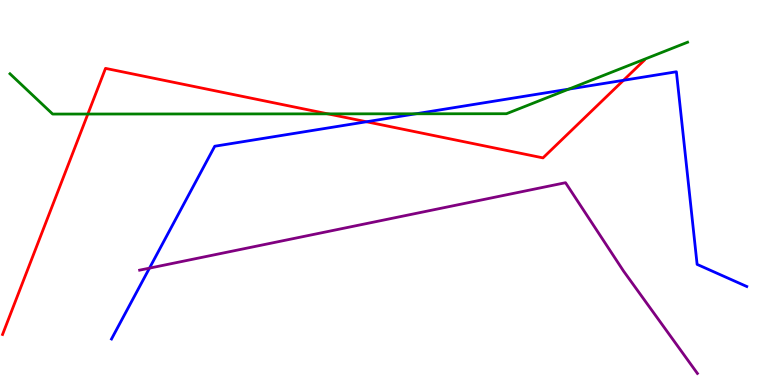[{'lines': ['blue', 'red'], 'intersections': [{'x': 4.73, 'y': 6.84}, {'x': 8.04, 'y': 7.91}]}, {'lines': ['green', 'red'], 'intersections': [{'x': 1.13, 'y': 7.04}, {'x': 4.23, 'y': 7.04}]}, {'lines': ['purple', 'red'], 'intersections': []}, {'lines': ['blue', 'green'], 'intersections': [{'x': 5.37, 'y': 7.04}, {'x': 7.34, 'y': 7.68}]}, {'lines': ['blue', 'purple'], 'intersections': [{'x': 1.93, 'y': 3.04}]}, {'lines': ['green', 'purple'], 'intersections': []}]